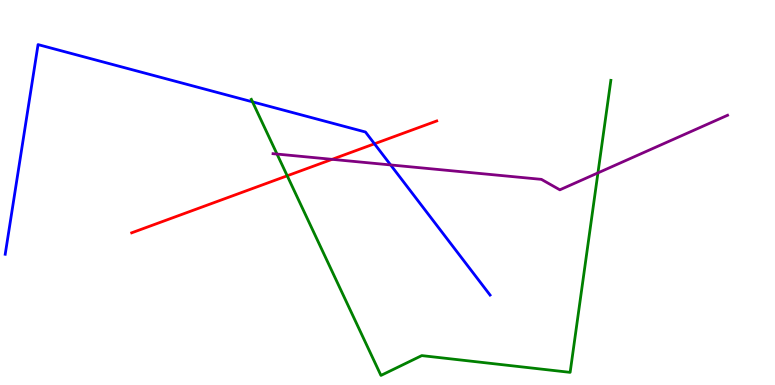[{'lines': ['blue', 'red'], 'intersections': [{'x': 4.83, 'y': 6.27}]}, {'lines': ['green', 'red'], 'intersections': [{'x': 3.71, 'y': 5.43}]}, {'lines': ['purple', 'red'], 'intersections': [{'x': 4.28, 'y': 5.86}]}, {'lines': ['blue', 'green'], 'intersections': [{'x': 3.26, 'y': 7.35}]}, {'lines': ['blue', 'purple'], 'intersections': [{'x': 5.04, 'y': 5.72}]}, {'lines': ['green', 'purple'], 'intersections': [{'x': 3.57, 'y': 6.0}, {'x': 7.72, 'y': 5.51}]}]